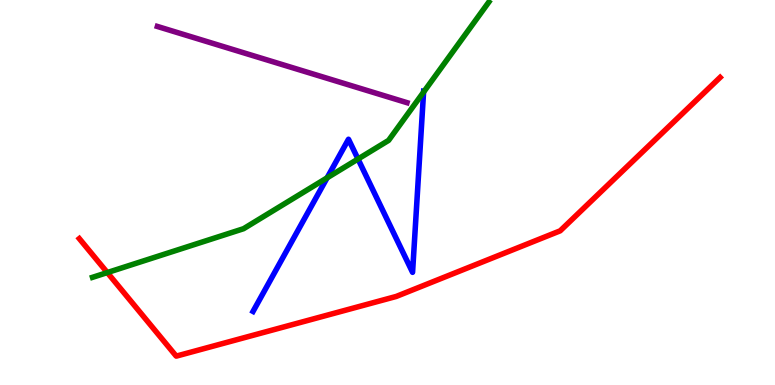[{'lines': ['blue', 'red'], 'intersections': []}, {'lines': ['green', 'red'], 'intersections': [{'x': 1.38, 'y': 2.92}]}, {'lines': ['purple', 'red'], 'intersections': []}, {'lines': ['blue', 'green'], 'intersections': [{'x': 4.22, 'y': 5.38}, {'x': 4.62, 'y': 5.87}, {'x': 5.47, 'y': 7.61}]}, {'lines': ['blue', 'purple'], 'intersections': []}, {'lines': ['green', 'purple'], 'intersections': []}]